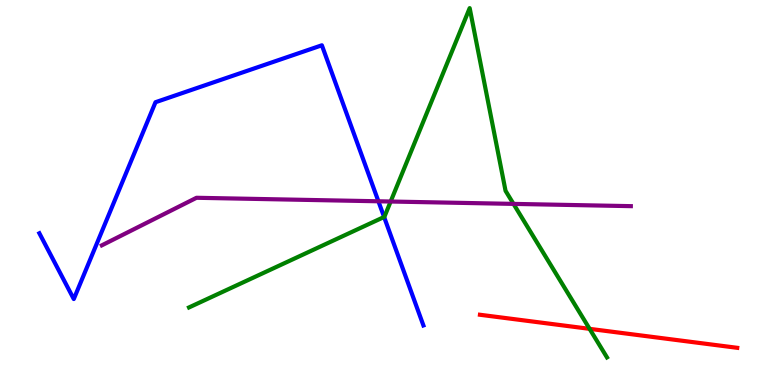[{'lines': ['blue', 'red'], 'intersections': []}, {'lines': ['green', 'red'], 'intersections': [{'x': 7.61, 'y': 1.46}]}, {'lines': ['purple', 'red'], 'intersections': []}, {'lines': ['blue', 'green'], 'intersections': [{'x': 4.96, 'y': 4.36}]}, {'lines': ['blue', 'purple'], 'intersections': [{'x': 4.88, 'y': 4.77}]}, {'lines': ['green', 'purple'], 'intersections': [{'x': 5.04, 'y': 4.77}, {'x': 6.63, 'y': 4.7}]}]